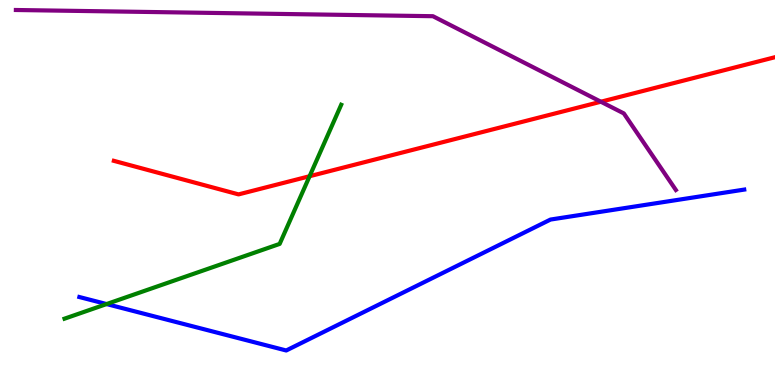[{'lines': ['blue', 'red'], 'intersections': []}, {'lines': ['green', 'red'], 'intersections': [{'x': 3.99, 'y': 5.42}]}, {'lines': ['purple', 'red'], 'intersections': [{'x': 7.75, 'y': 7.36}]}, {'lines': ['blue', 'green'], 'intersections': [{'x': 1.38, 'y': 2.1}]}, {'lines': ['blue', 'purple'], 'intersections': []}, {'lines': ['green', 'purple'], 'intersections': []}]